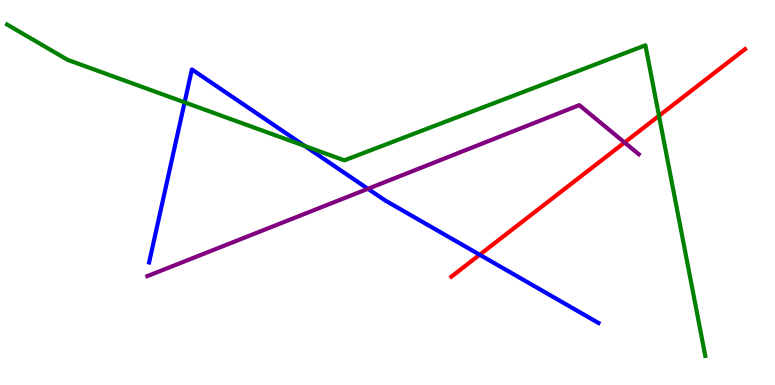[{'lines': ['blue', 'red'], 'intersections': [{'x': 6.19, 'y': 3.38}]}, {'lines': ['green', 'red'], 'intersections': [{'x': 8.5, 'y': 6.99}]}, {'lines': ['purple', 'red'], 'intersections': [{'x': 8.06, 'y': 6.3}]}, {'lines': ['blue', 'green'], 'intersections': [{'x': 2.38, 'y': 7.34}, {'x': 3.93, 'y': 6.21}]}, {'lines': ['blue', 'purple'], 'intersections': [{'x': 4.75, 'y': 5.1}]}, {'lines': ['green', 'purple'], 'intersections': []}]